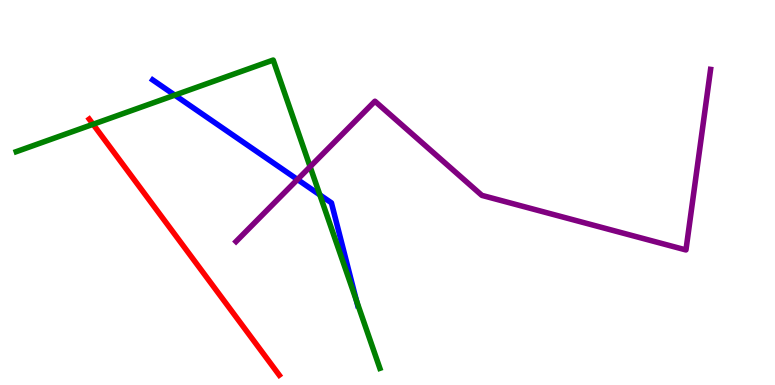[{'lines': ['blue', 'red'], 'intersections': []}, {'lines': ['green', 'red'], 'intersections': [{'x': 1.2, 'y': 6.77}]}, {'lines': ['purple', 'red'], 'intersections': []}, {'lines': ['blue', 'green'], 'intersections': [{'x': 2.26, 'y': 7.53}, {'x': 4.13, 'y': 4.94}, {'x': 4.6, 'y': 2.19}]}, {'lines': ['blue', 'purple'], 'intersections': [{'x': 3.84, 'y': 5.34}]}, {'lines': ['green', 'purple'], 'intersections': [{'x': 4.0, 'y': 5.67}]}]